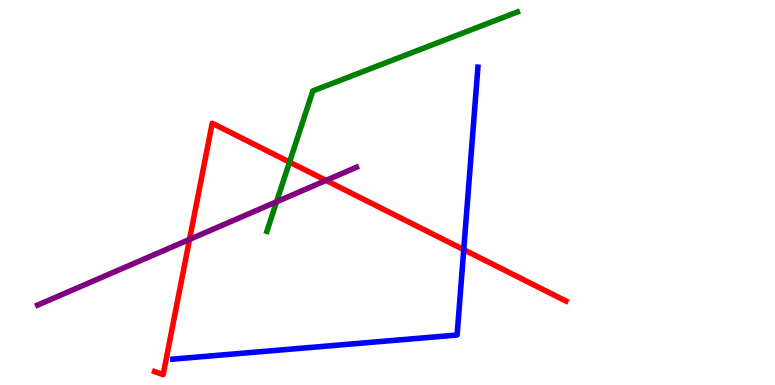[{'lines': ['blue', 'red'], 'intersections': [{'x': 5.98, 'y': 3.52}]}, {'lines': ['green', 'red'], 'intersections': [{'x': 3.74, 'y': 5.79}]}, {'lines': ['purple', 'red'], 'intersections': [{'x': 2.45, 'y': 3.78}, {'x': 4.21, 'y': 5.31}]}, {'lines': ['blue', 'green'], 'intersections': []}, {'lines': ['blue', 'purple'], 'intersections': []}, {'lines': ['green', 'purple'], 'intersections': [{'x': 3.57, 'y': 4.76}]}]